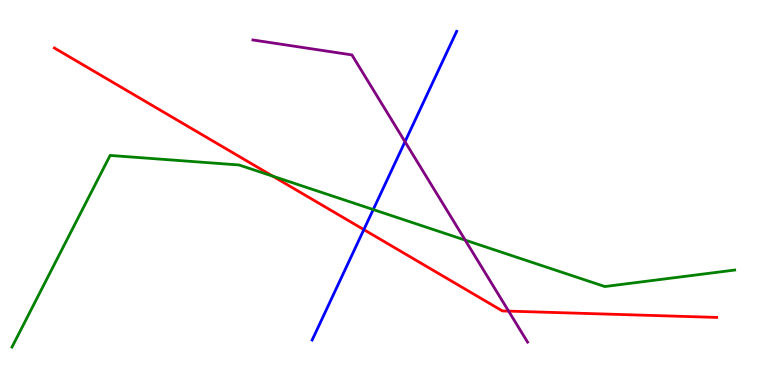[{'lines': ['blue', 'red'], 'intersections': [{'x': 4.69, 'y': 4.04}]}, {'lines': ['green', 'red'], 'intersections': [{'x': 3.52, 'y': 5.42}]}, {'lines': ['purple', 'red'], 'intersections': [{'x': 6.56, 'y': 1.92}]}, {'lines': ['blue', 'green'], 'intersections': [{'x': 4.82, 'y': 4.56}]}, {'lines': ['blue', 'purple'], 'intersections': [{'x': 5.23, 'y': 6.32}]}, {'lines': ['green', 'purple'], 'intersections': [{'x': 6.0, 'y': 3.76}]}]